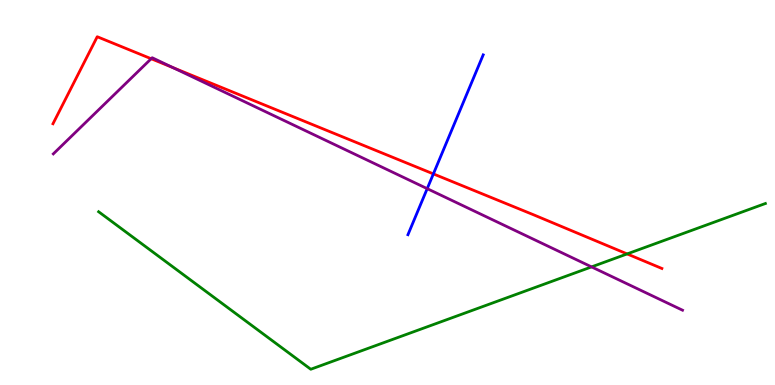[{'lines': ['blue', 'red'], 'intersections': [{'x': 5.59, 'y': 5.48}]}, {'lines': ['green', 'red'], 'intersections': [{'x': 8.09, 'y': 3.4}]}, {'lines': ['purple', 'red'], 'intersections': [{'x': 1.95, 'y': 8.47}, {'x': 2.23, 'y': 8.24}]}, {'lines': ['blue', 'green'], 'intersections': []}, {'lines': ['blue', 'purple'], 'intersections': [{'x': 5.51, 'y': 5.1}]}, {'lines': ['green', 'purple'], 'intersections': [{'x': 7.63, 'y': 3.07}]}]